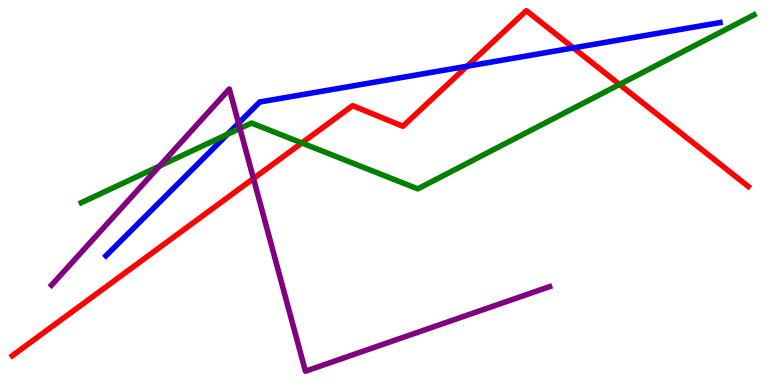[{'lines': ['blue', 'red'], 'intersections': [{'x': 6.03, 'y': 8.28}, {'x': 7.4, 'y': 8.76}]}, {'lines': ['green', 'red'], 'intersections': [{'x': 3.89, 'y': 6.29}, {'x': 7.99, 'y': 7.81}]}, {'lines': ['purple', 'red'], 'intersections': [{'x': 3.27, 'y': 5.36}]}, {'lines': ['blue', 'green'], 'intersections': [{'x': 2.94, 'y': 6.51}]}, {'lines': ['blue', 'purple'], 'intersections': [{'x': 3.08, 'y': 6.8}]}, {'lines': ['green', 'purple'], 'intersections': [{'x': 2.06, 'y': 5.69}, {'x': 3.1, 'y': 6.66}]}]